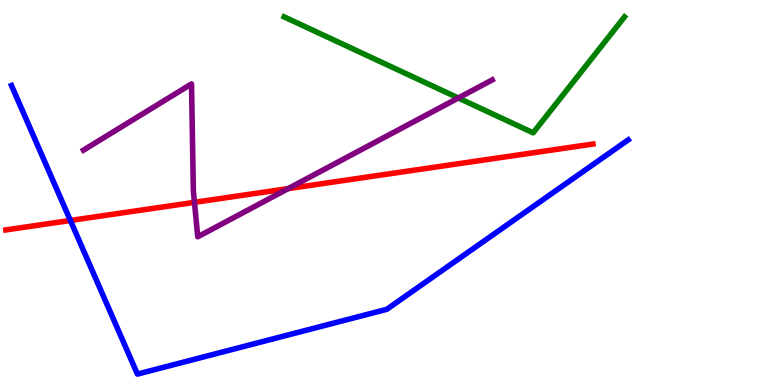[{'lines': ['blue', 'red'], 'intersections': [{'x': 0.908, 'y': 4.27}]}, {'lines': ['green', 'red'], 'intersections': []}, {'lines': ['purple', 'red'], 'intersections': [{'x': 2.51, 'y': 4.74}, {'x': 3.72, 'y': 5.1}]}, {'lines': ['blue', 'green'], 'intersections': []}, {'lines': ['blue', 'purple'], 'intersections': []}, {'lines': ['green', 'purple'], 'intersections': [{'x': 5.91, 'y': 7.46}]}]